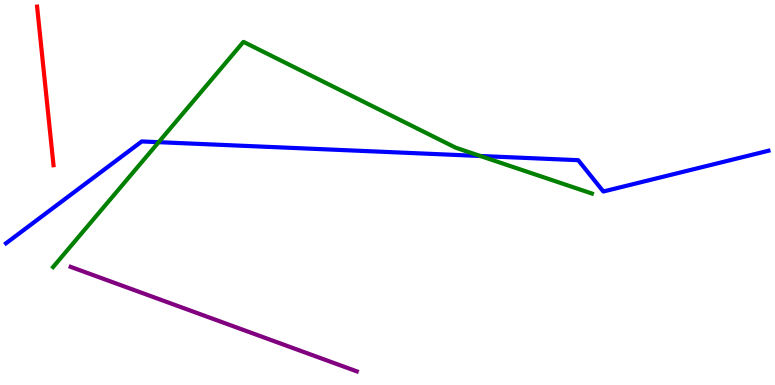[{'lines': ['blue', 'red'], 'intersections': []}, {'lines': ['green', 'red'], 'intersections': []}, {'lines': ['purple', 'red'], 'intersections': []}, {'lines': ['blue', 'green'], 'intersections': [{'x': 2.05, 'y': 6.31}, {'x': 6.2, 'y': 5.95}]}, {'lines': ['blue', 'purple'], 'intersections': []}, {'lines': ['green', 'purple'], 'intersections': []}]